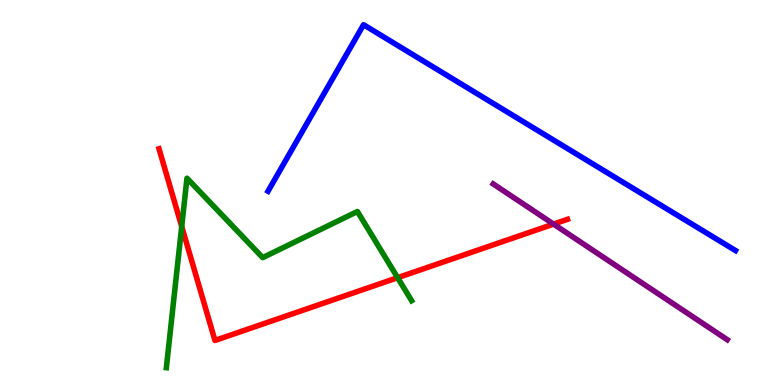[{'lines': ['blue', 'red'], 'intersections': []}, {'lines': ['green', 'red'], 'intersections': [{'x': 2.34, 'y': 4.12}, {'x': 5.13, 'y': 2.79}]}, {'lines': ['purple', 'red'], 'intersections': [{'x': 7.14, 'y': 4.18}]}, {'lines': ['blue', 'green'], 'intersections': []}, {'lines': ['blue', 'purple'], 'intersections': []}, {'lines': ['green', 'purple'], 'intersections': []}]